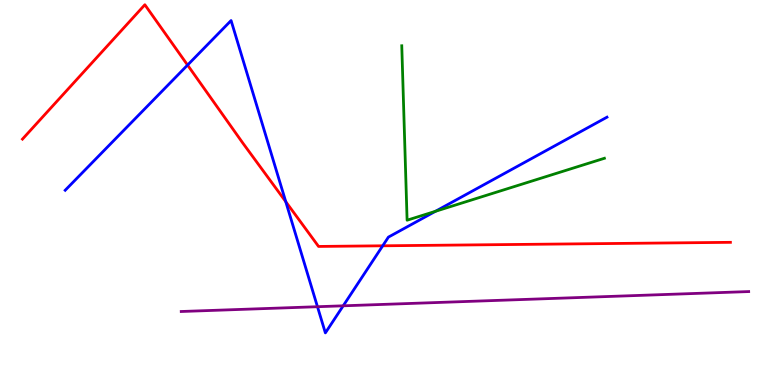[{'lines': ['blue', 'red'], 'intersections': [{'x': 2.42, 'y': 8.31}, {'x': 3.69, 'y': 4.76}, {'x': 4.94, 'y': 3.62}]}, {'lines': ['green', 'red'], 'intersections': []}, {'lines': ['purple', 'red'], 'intersections': []}, {'lines': ['blue', 'green'], 'intersections': [{'x': 5.62, 'y': 4.51}]}, {'lines': ['blue', 'purple'], 'intersections': [{'x': 4.1, 'y': 2.03}, {'x': 4.43, 'y': 2.06}]}, {'lines': ['green', 'purple'], 'intersections': []}]